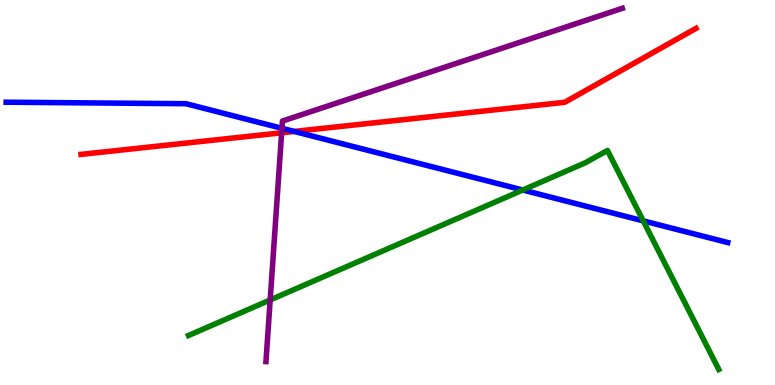[{'lines': ['blue', 'red'], 'intersections': [{'x': 3.8, 'y': 6.59}]}, {'lines': ['green', 'red'], 'intersections': []}, {'lines': ['purple', 'red'], 'intersections': [{'x': 3.63, 'y': 6.55}]}, {'lines': ['blue', 'green'], 'intersections': [{'x': 6.75, 'y': 5.06}, {'x': 8.3, 'y': 4.26}]}, {'lines': ['blue', 'purple'], 'intersections': [{'x': 3.64, 'y': 6.67}]}, {'lines': ['green', 'purple'], 'intersections': [{'x': 3.49, 'y': 2.21}]}]